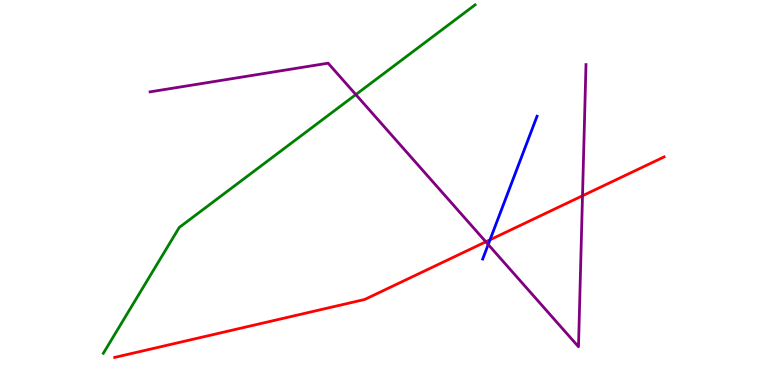[{'lines': ['blue', 'red'], 'intersections': [{'x': 6.32, 'y': 3.77}]}, {'lines': ['green', 'red'], 'intersections': []}, {'lines': ['purple', 'red'], 'intersections': [{'x': 6.27, 'y': 3.72}, {'x': 7.52, 'y': 4.92}]}, {'lines': ['blue', 'green'], 'intersections': []}, {'lines': ['blue', 'purple'], 'intersections': [{'x': 6.3, 'y': 3.65}]}, {'lines': ['green', 'purple'], 'intersections': [{'x': 4.59, 'y': 7.54}]}]